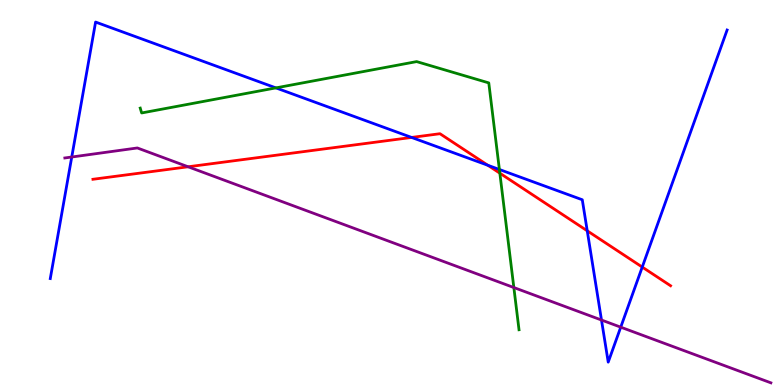[{'lines': ['blue', 'red'], 'intersections': [{'x': 5.31, 'y': 6.43}, {'x': 6.29, 'y': 5.71}, {'x': 7.58, 'y': 4.01}, {'x': 8.29, 'y': 3.06}]}, {'lines': ['green', 'red'], 'intersections': [{'x': 6.45, 'y': 5.5}]}, {'lines': ['purple', 'red'], 'intersections': [{'x': 2.43, 'y': 5.67}]}, {'lines': ['blue', 'green'], 'intersections': [{'x': 3.56, 'y': 7.72}, {'x': 6.44, 'y': 5.6}]}, {'lines': ['blue', 'purple'], 'intersections': [{'x': 0.926, 'y': 5.92}, {'x': 7.76, 'y': 1.69}, {'x': 8.01, 'y': 1.5}]}, {'lines': ['green', 'purple'], 'intersections': [{'x': 6.63, 'y': 2.53}]}]